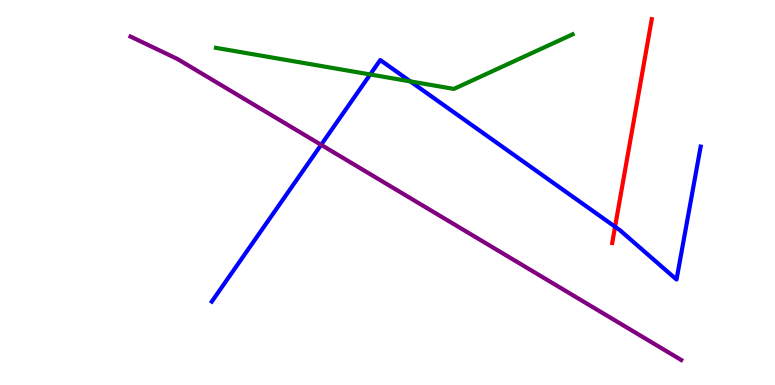[{'lines': ['blue', 'red'], 'intersections': [{'x': 7.94, 'y': 4.11}]}, {'lines': ['green', 'red'], 'intersections': []}, {'lines': ['purple', 'red'], 'intersections': []}, {'lines': ['blue', 'green'], 'intersections': [{'x': 4.78, 'y': 8.07}, {'x': 5.29, 'y': 7.89}]}, {'lines': ['blue', 'purple'], 'intersections': [{'x': 4.14, 'y': 6.24}]}, {'lines': ['green', 'purple'], 'intersections': []}]